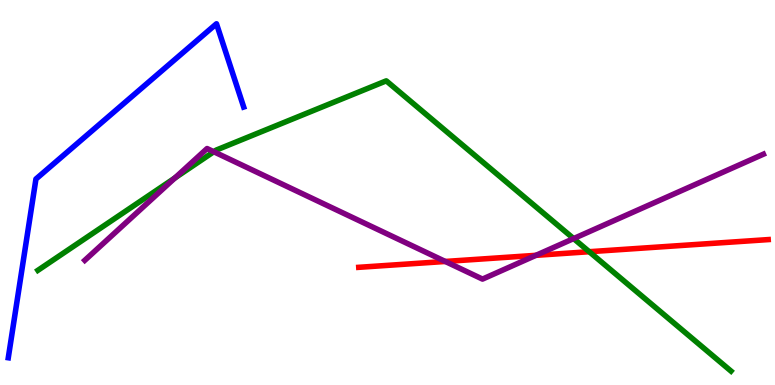[{'lines': ['blue', 'red'], 'intersections': []}, {'lines': ['green', 'red'], 'intersections': [{'x': 7.6, 'y': 3.46}]}, {'lines': ['purple', 'red'], 'intersections': [{'x': 5.75, 'y': 3.21}, {'x': 6.92, 'y': 3.37}]}, {'lines': ['blue', 'green'], 'intersections': []}, {'lines': ['blue', 'purple'], 'intersections': []}, {'lines': ['green', 'purple'], 'intersections': [{'x': 2.26, 'y': 5.38}, {'x': 2.76, 'y': 6.06}, {'x': 7.4, 'y': 3.8}]}]